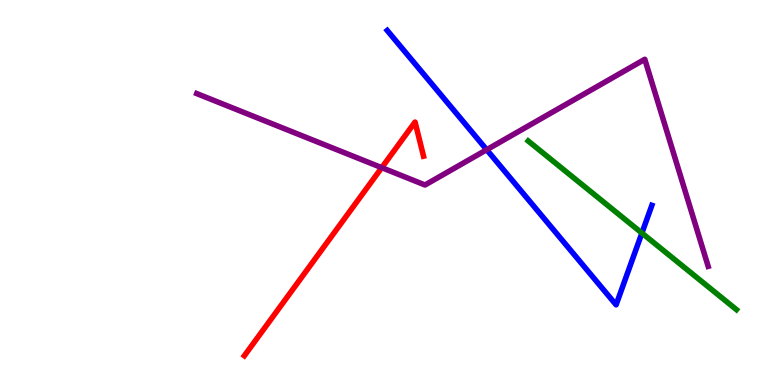[{'lines': ['blue', 'red'], 'intersections': []}, {'lines': ['green', 'red'], 'intersections': []}, {'lines': ['purple', 'red'], 'intersections': [{'x': 4.93, 'y': 5.65}]}, {'lines': ['blue', 'green'], 'intersections': [{'x': 8.28, 'y': 3.95}]}, {'lines': ['blue', 'purple'], 'intersections': [{'x': 6.28, 'y': 6.11}]}, {'lines': ['green', 'purple'], 'intersections': []}]